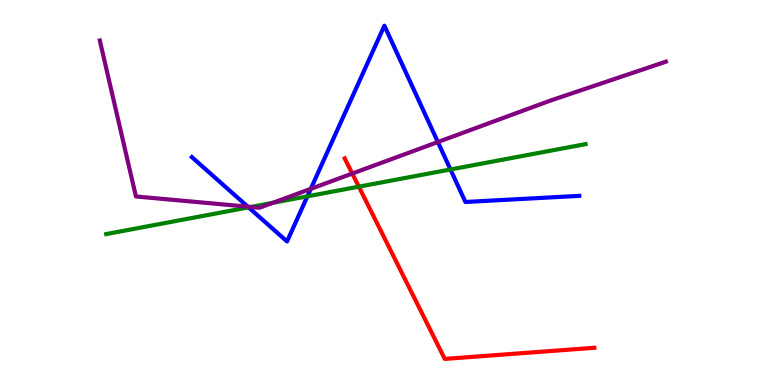[{'lines': ['blue', 'red'], 'intersections': []}, {'lines': ['green', 'red'], 'intersections': [{'x': 4.63, 'y': 5.15}]}, {'lines': ['purple', 'red'], 'intersections': [{'x': 4.55, 'y': 5.49}]}, {'lines': ['blue', 'green'], 'intersections': [{'x': 3.21, 'y': 4.61}, {'x': 3.97, 'y': 4.9}, {'x': 5.81, 'y': 5.6}]}, {'lines': ['blue', 'purple'], 'intersections': [{'x': 3.2, 'y': 4.63}, {'x': 4.01, 'y': 5.09}, {'x': 5.65, 'y': 6.31}]}, {'lines': ['green', 'purple'], 'intersections': [{'x': 3.24, 'y': 4.62}, {'x': 3.52, 'y': 4.73}]}]